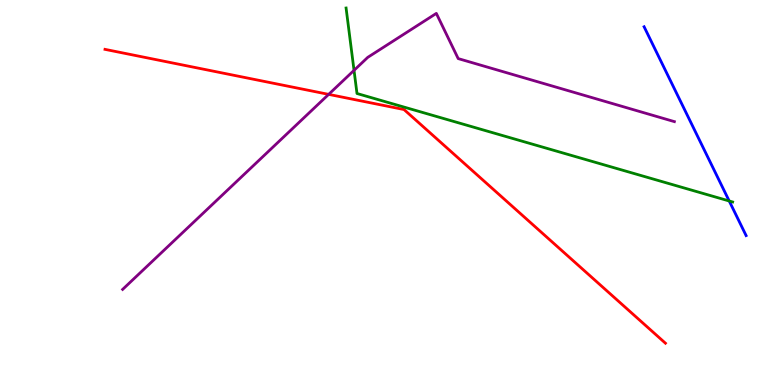[{'lines': ['blue', 'red'], 'intersections': []}, {'lines': ['green', 'red'], 'intersections': []}, {'lines': ['purple', 'red'], 'intersections': [{'x': 4.24, 'y': 7.55}]}, {'lines': ['blue', 'green'], 'intersections': [{'x': 9.41, 'y': 4.78}]}, {'lines': ['blue', 'purple'], 'intersections': []}, {'lines': ['green', 'purple'], 'intersections': [{'x': 4.57, 'y': 8.17}]}]